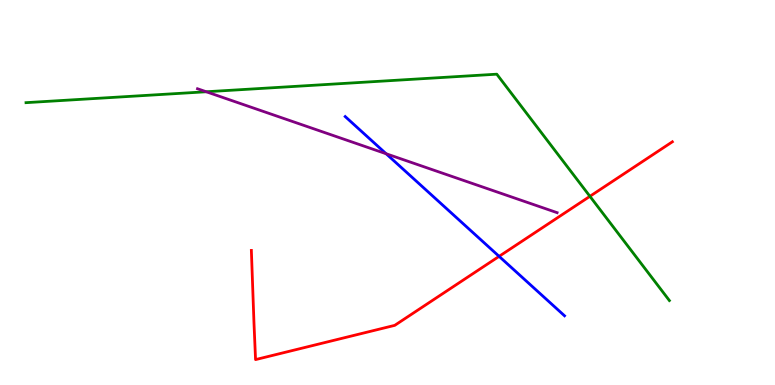[{'lines': ['blue', 'red'], 'intersections': [{'x': 6.44, 'y': 3.34}]}, {'lines': ['green', 'red'], 'intersections': [{'x': 7.61, 'y': 4.9}]}, {'lines': ['purple', 'red'], 'intersections': []}, {'lines': ['blue', 'green'], 'intersections': []}, {'lines': ['blue', 'purple'], 'intersections': [{'x': 4.98, 'y': 6.01}]}, {'lines': ['green', 'purple'], 'intersections': [{'x': 2.66, 'y': 7.62}]}]